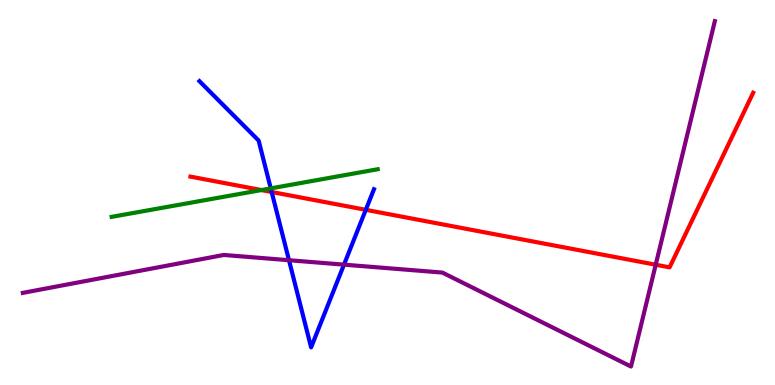[{'lines': ['blue', 'red'], 'intersections': [{'x': 3.51, 'y': 5.01}, {'x': 4.72, 'y': 4.55}]}, {'lines': ['green', 'red'], 'intersections': [{'x': 3.37, 'y': 5.06}]}, {'lines': ['purple', 'red'], 'intersections': [{'x': 8.46, 'y': 3.12}]}, {'lines': ['blue', 'green'], 'intersections': [{'x': 3.49, 'y': 5.11}]}, {'lines': ['blue', 'purple'], 'intersections': [{'x': 3.73, 'y': 3.24}, {'x': 4.44, 'y': 3.13}]}, {'lines': ['green', 'purple'], 'intersections': []}]